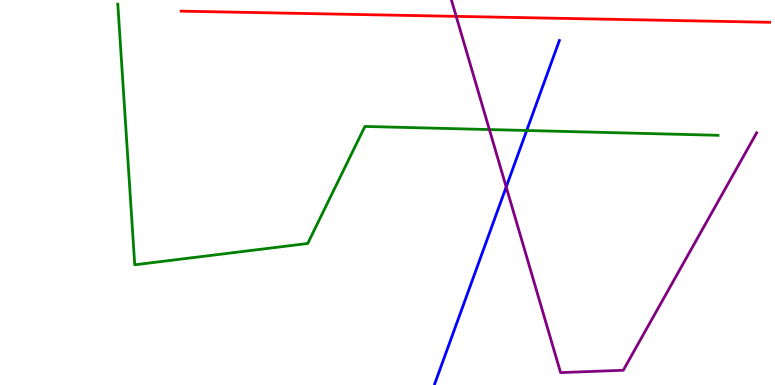[{'lines': ['blue', 'red'], 'intersections': []}, {'lines': ['green', 'red'], 'intersections': []}, {'lines': ['purple', 'red'], 'intersections': [{'x': 5.89, 'y': 9.57}]}, {'lines': ['blue', 'green'], 'intersections': [{'x': 6.8, 'y': 6.61}]}, {'lines': ['blue', 'purple'], 'intersections': [{'x': 6.53, 'y': 5.14}]}, {'lines': ['green', 'purple'], 'intersections': [{'x': 6.31, 'y': 6.63}]}]